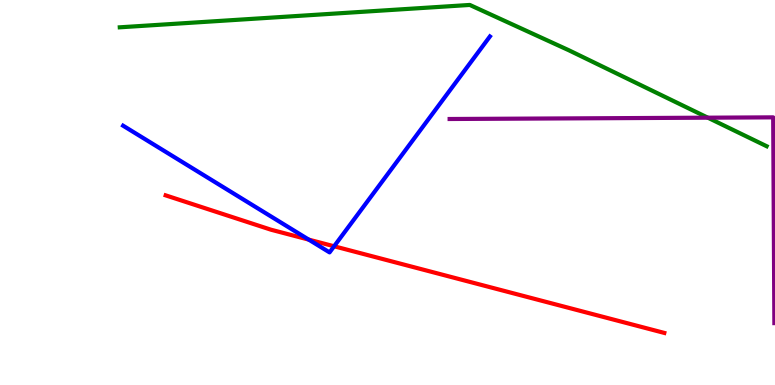[{'lines': ['blue', 'red'], 'intersections': [{'x': 3.98, 'y': 3.78}, {'x': 4.31, 'y': 3.6}]}, {'lines': ['green', 'red'], 'intersections': []}, {'lines': ['purple', 'red'], 'intersections': []}, {'lines': ['blue', 'green'], 'intersections': []}, {'lines': ['blue', 'purple'], 'intersections': []}, {'lines': ['green', 'purple'], 'intersections': [{'x': 9.13, 'y': 6.94}]}]